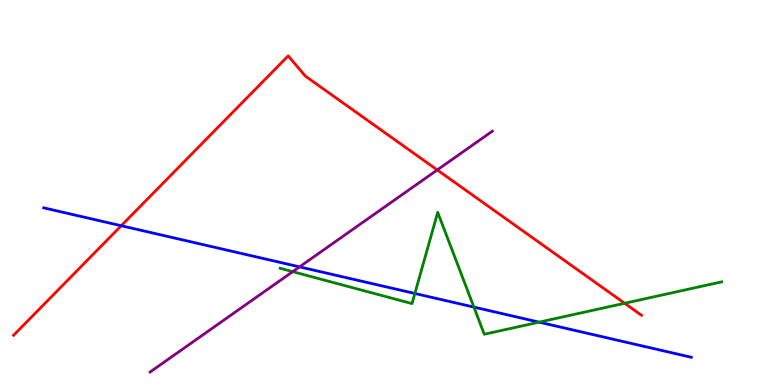[{'lines': ['blue', 'red'], 'intersections': [{'x': 1.56, 'y': 4.14}]}, {'lines': ['green', 'red'], 'intersections': [{'x': 8.06, 'y': 2.12}]}, {'lines': ['purple', 'red'], 'intersections': [{'x': 5.64, 'y': 5.59}]}, {'lines': ['blue', 'green'], 'intersections': [{'x': 5.35, 'y': 2.38}, {'x': 6.11, 'y': 2.02}, {'x': 6.96, 'y': 1.63}]}, {'lines': ['blue', 'purple'], 'intersections': [{'x': 3.86, 'y': 3.07}]}, {'lines': ['green', 'purple'], 'intersections': [{'x': 3.78, 'y': 2.94}]}]